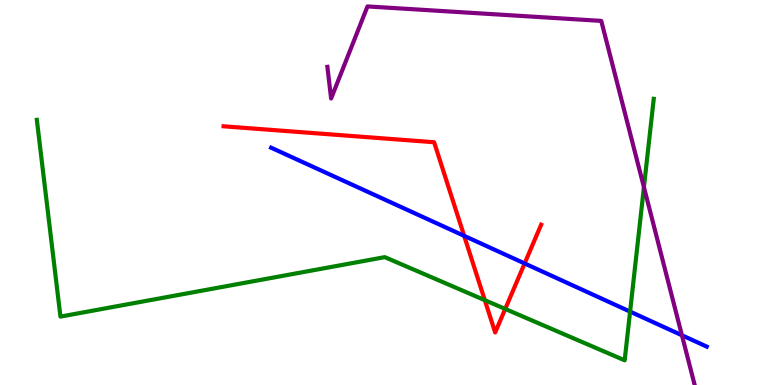[{'lines': ['blue', 'red'], 'intersections': [{'x': 5.99, 'y': 3.87}, {'x': 6.77, 'y': 3.16}]}, {'lines': ['green', 'red'], 'intersections': [{'x': 6.26, 'y': 2.2}, {'x': 6.52, 'y': 1.98}]}, {'lines': ['purple', 'red'], 'intersections': []}, {'lines': ['blue', 'green'], 'intersections': [{'x': 8.13, 'y': 1.91}]}, {'lines': ['blue', 'purple'], 'intersections': [{'x': 8.8, 'y': 1.29}]}, {'lines': ['green', 'purple'], 'intersections': [{'x': 8.31, 'y': 5.14}]}]